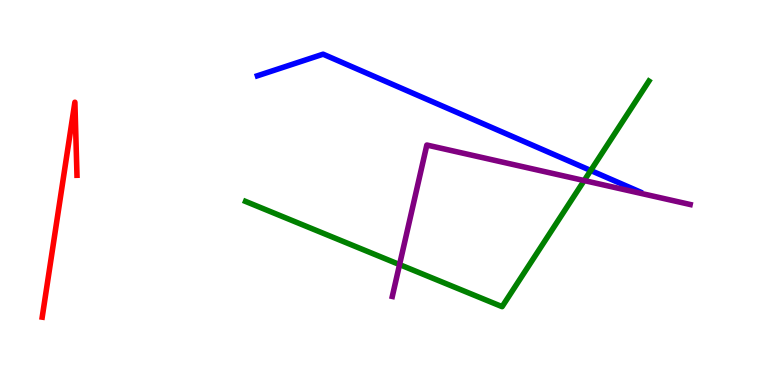[{'lines': ['blue', 'red'], 'intersections': []}, {'lines': ['green', 'red'], 'intersections': []}, {'lines': ['purple', 'red'], 'intersections': []}, {'lines': ['blue', 'green'], 'intersections': [{'x': 7.62, 'y': 5.57}]}, {'lines': ['blue', 'purple'], 'intersections': []}, {'lines': ['green', 'purple'], 'intersections': [{'x': 5.16, 'y': 3.13}, {'x': 7.54, 'y': 5.31}]}]